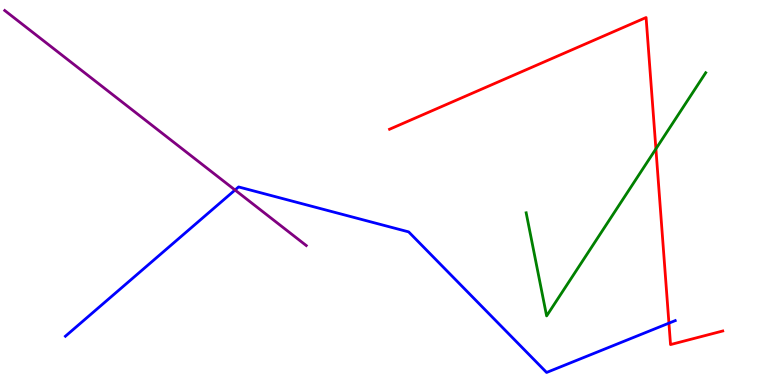[{'lines': ['blue', 'red'], 'intersections': [{'x': 8.63, 'y': 1.61}]}, {'lines': ['green', 'red'], 'intersections': [{'x': 8.46, 'y': 6.13}]}, {'lines': ['purple', 'red'], 'intersections': []}, {'lines': ['blue', 'green'], 'intersections': []}, {'lines': ['blue', 'purple'], 'intersections': [{'x': 3.03, 'y': 5.06}]}, {'lines': ['green', 'purple'], 'intersections': []}]